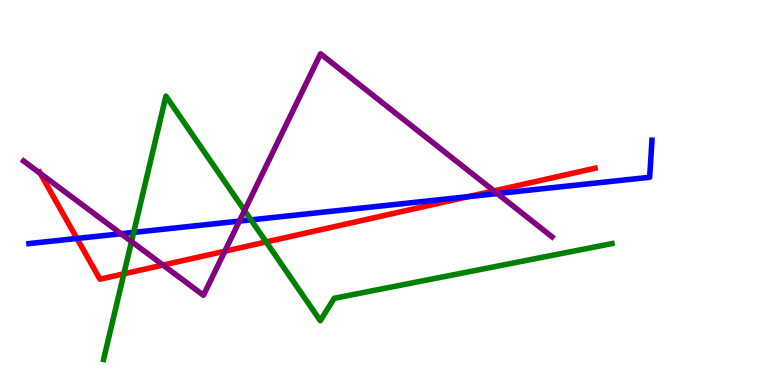[{'lines': ['blue', 'red'], 'intersections': [{'x': 0.993, 'y': 3.81}, {'x': 6.04, 'y': 4.89}]}, {'lines': ['green', 'red'], 'intersections': [{'x': 1.6, 'y': 2.89}, {'x': 3.43, 'y': 3.72}]}, {'lines': ['purple', 'red'], 'intersections': [{'x': 0.52, 'y': 5.49}, {'x': 2.1, 'y': 3.12}, {'x': 2.9, 'y': 3.48}, {'x': 6.37, 'y': 5.04}]}, {'lines': ['blue', 'green'], 'intersections': [{'x': 1.72, 'y': 3.96}, {'x': 3.24, 'y': 4.29}]}, {'lines': ['blue', 'purple'], 'intersections': [{'x': 1.56, 'y': 3.93}, {'x': 3.09, 'y': 4.26}, {'x': 6.42, 'y': 4.97}]}, {'lines': ['green', 'purple'], 'intersections': [{'x': 1.7, 'y': 3.73}, {'x': 3.16, 'y': 4.53}]}]